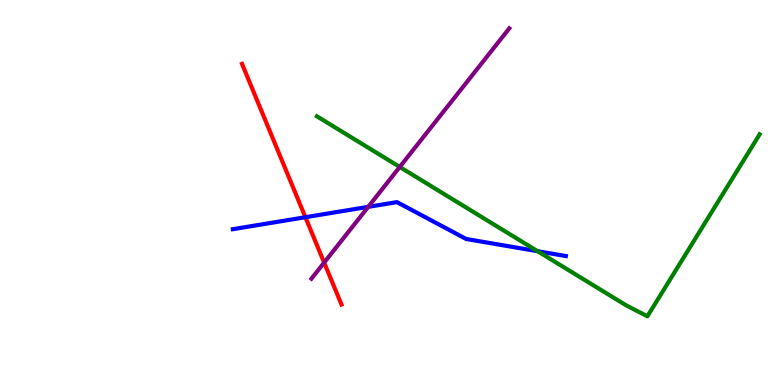[{'lines': ['blue', 'red'], 'intersections': [{'x': 3.94, 'y': 4.36}]}, {'lines': ['green', 'red'], 'intersections': []}, {'lines': ['purple', 'red'], 'intersections': [{'x': 4.18, 'y': 3.18}]}, {'lines': ['blue', 'green'], 'intersections': [{'x': 6.94, 'y': 3.48}]}, {'lines': ['blue', 'purple'], 'intersections': [{'x': 4.75, 'y': 4.63}]}, {'lines': ['green', 'purple'], 'intersections': [{'x': 5.16, 'y': 5.66}]}]